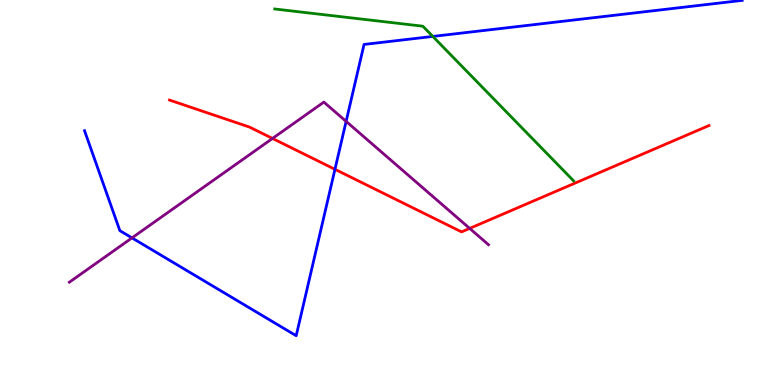[{'lines': ['blue', 'red'], 'intersections': [{'x': 4.32, 'y': 5.6}]}, {'lines': ['green', 'red'], 'intersections': []}, {'lines': ['purple', 'red'], 'intersections': [{'x': 3.52, 'y': 6.4}, {'x': 6.06, 'y': 4.07}]}, {'lines': ['blue', 'green'], 'intersections': [{'x': 5.58, 'y': 9.05}]}, {'lines': ['blue', 'purple'], 'intersections': [{'x': 1.7, 'y': 3.82}, {'x': 4.47, 'y': 6.85}]}, {'lines': ['green', 'purple'], 'intersections': []}]